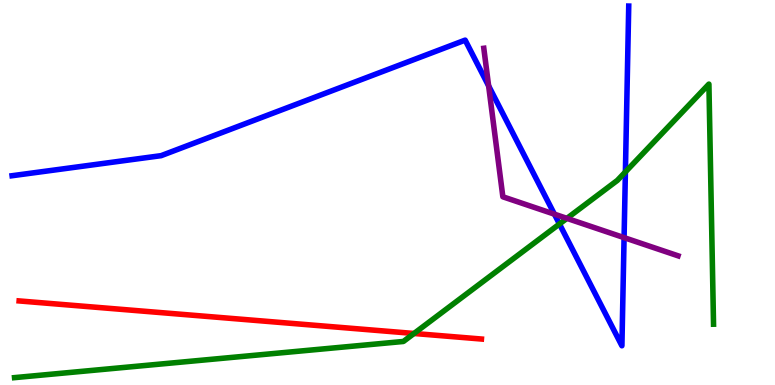[{'lines': ['blue', 'red'], 'intersections': []}, {'lines': ['green', 'red'], 'intersections': [{'x': 5.34, 'y': 1.34}]}, {'lines': ['purple', 'red'], 'intersections': []}, {'lines': ['blue', 'green'], 'intersections': [{'x': 7.22, 'y': 4.18}, {'x': 8.07, 'y': 5.53}]}, {'lines': ['blue', 'purple'], 'intersections': [{'x': 6.3, 'y': 7.77}, {'x': 7.15, 'y': 4.44}, {'x': 8.05, 'y': 3.83}]}, {'lines': ['green', 'purple'], 'intersections': [{'x': 7.31, 'y': 4.33}]}]